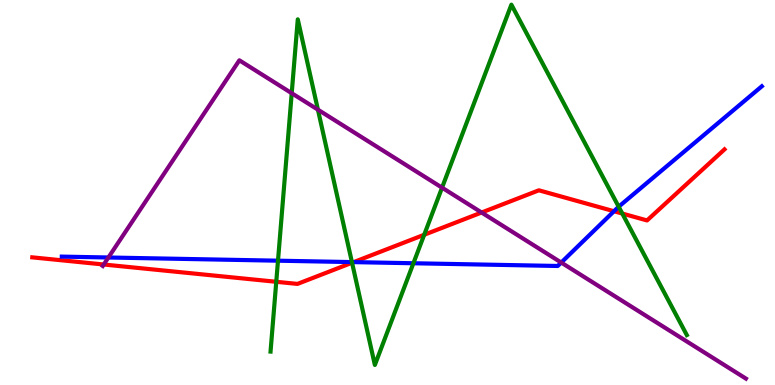[{'lines': ['blue', 'red'], 'intersections': [{'x': 4.56, 'y': 3.19}, {'x': 7.92, 'y': 4.51}]}, {'lines': ['green', 'red'], 'intersections': [{'x': 3.56, 'y': 2.68}, {'x': 4.54, 'y': 3.18}, {'x': 5.47, 'y': 3.9}, {'x': 8.03, 'y': 4.45}]}, {'lines': ['purple', 'red'], 'intersections': [{'x': 1.34, 'y': 3.13}, {'x': 6.21, 'y': 4.48}]}, {'lines': ['blue', 'green'], 'intersections': [{'x': 3.59, 'y': 3.23}, {'x': 4.54, 'y': 3.19}, {'x': 5.33, 'y': 3.16}, {'x': 7.98, 'y': 4.63}]}, {'lines': ['blue', 'purple'], 'intersections': [{'x': 1.4, 'y': 3.31}, {'x': 7.24, 'y': 3.18}]}, {'lines': ['green', 'purple'], 'intersections': [{'x': 3.76, 'y': 7.58}, {'x': 4.1, 'y': 7.15}, {'x': 5.7, 'y': 5.13}]}]